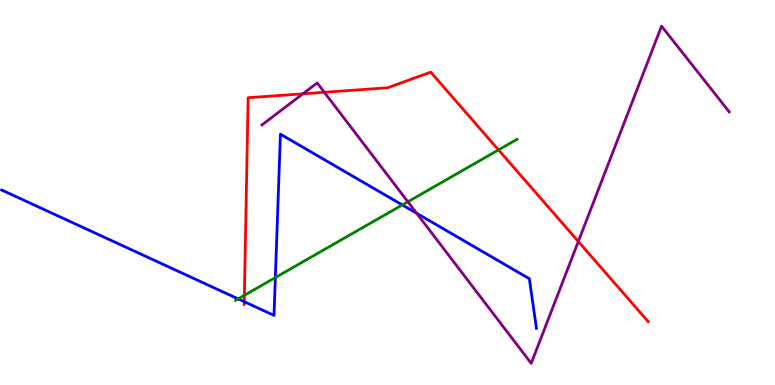[{'lines': ['blue', 'red'], 'intersections': [{'x': 3.15, 'y': 2.16}]}, {'lines': ['green', 'red'], 'intersections': [{'x': 3.15, 'y': 2.33}, {'x': 6.43, 'y': 6.11}]}, {'lines': ['purple', 'red'], 'intersections': [{'x': 3.91, 'y': 7.56}, {'x': 4.18, 'y': 7.6}, {'x': 7.46, 'y': 3.73}]}, {'lines': ['blue', 'green'], 'intersections': [{'x': 3.07, 'y': 2.24}, {'x': 3.55, 'y': 2.79}, {'x': 5.19, 'y': 4.68}]}, {'lines': ['blue', 'purple'], 'intersections': [{'x': 5.38, 'y': 4.46}]}, {'lines': ['green', 'purple'], 'intersections': [{'x': 5.26, 'y': 4.76}]}]